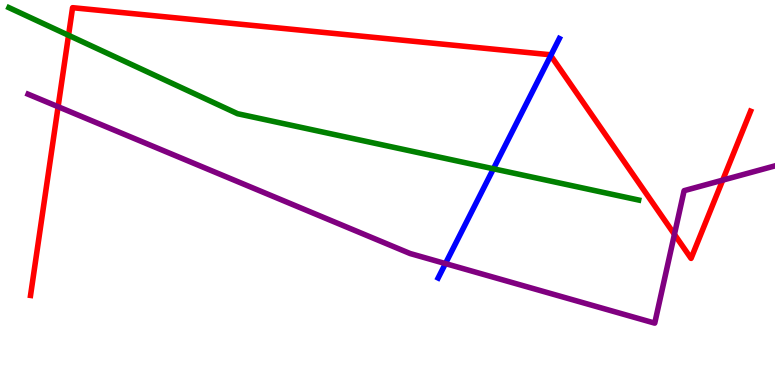[{'lines': ['blue', 'red'], 'intersections': [{'x': 7.11, 'y': 8.56}]}, {'lines': ['green', 'red'], 'intersections': [{'x': 0.884, 'y': 9.08}]}, {'lines': ['purple', 'red'], 'intersections': [{'x': 0.75, 'y': 7.23}, {'x': 8.7, 'y': 3.91}, {'x': 9.33, 'y': 5.32}]}, {'lines': ['blue', 'green'], 'intersections': [{'x': 6.37, 'y': 5.62}]}, {'lines': ['blue', 'purple'], 'intersections': [{'x': 5.75, 'y': 3.15}]}, {'lines': ['green', 'purple'], 'intersections': []}]